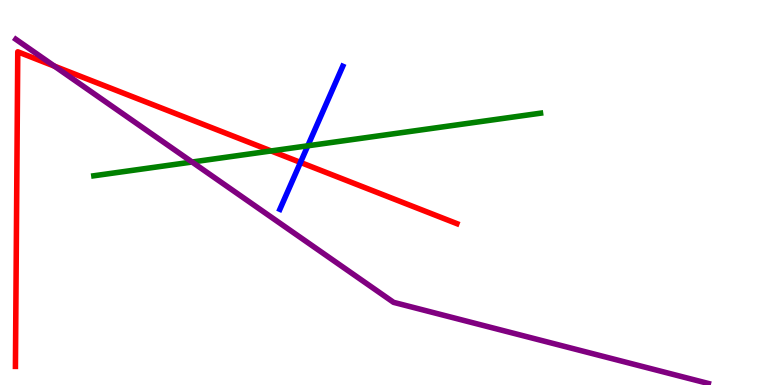[{'lines': ['blue', 'red'], 'intersections': [{'x': 3.88, 'y': 5.78}]}, {'lines': ['green', 'red'], 'intersections': [{'x': 3.5, 'y': 6.08}]}, {'lines': ['purple', 'red'], 'intersections': [{'x': 0.702, 'y': 8.28}]}, {'lines': ['blue', 'green'], 'intersections': [{'x': 3.97, 'y': 6.21}]}, {'lines': ['blue', 'purple'], 'intersections': []}, {'lines': ['green', 'purple'], 'intersections': [{'x': 2.48, 'y': 5.79}]}]